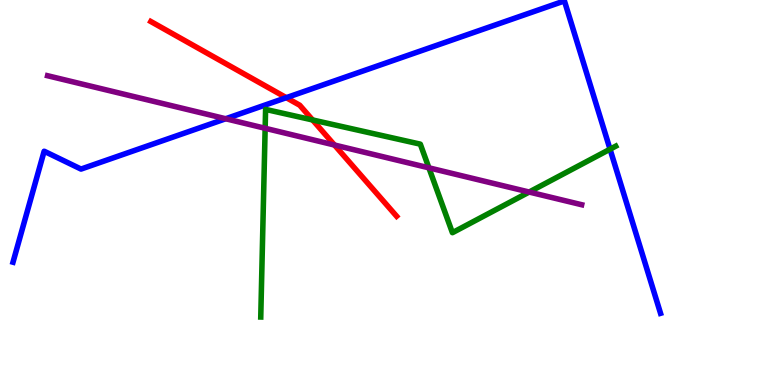[{'lines': ['blue', 'red'], 'intersections': [{'x': 3.69, 'y': 7.46}]}, {'lines': ['green', 'red'], 'intersections': [{'x': 4.03, 'y': 6.88}]}, {'lines': ['purple', 'red'], 'intersections': [{'x': 4.32, 'y': 6.23}]}, {'lines': ['blue', 'green'], 'intersections': [{'x': 7.87, 'y': 6.12}]}, {'lines': ['blue', 'purple'], 'intersections': [{'x': 2.91, 'y': 6.92}]}, {'lines': ['green', 'purple'], 'intersections': [{'x': 3.42, 'y': 6.67}, {'x': 5.53, 'y': 5.64}, {'x': 6.83, 'y': 5.01}]}]